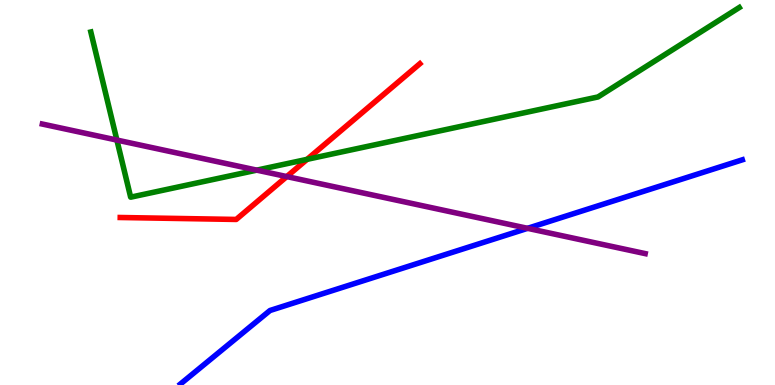[{'lines': ['blue', 'red'], 'intersections': []}, {'lines': ['green', 'red'], 'intersections': [{'x': 3.96, 'y': 5.86}]}, {'lines': ['purple', 'red'], 'intersections': [{'x': 3.7, 'y': 5.41}]}, {'lines': ['blue', 'green'], 'intersections': []}, {'lines': ['blue', 'purple'], 'intersections': [{'x': 6.81, 'y': 4.07}]}, {'lines': ['green', 'purple'], 'intersections': [{'x': 1.51, 'y': 6.36}, {'x': 3.31, 'y': 5.58}]}]